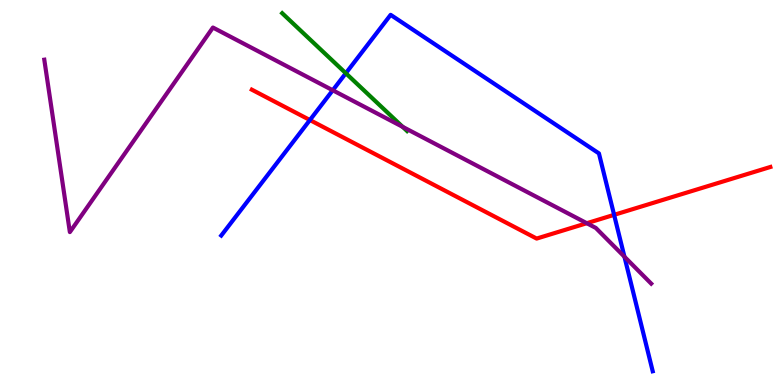[{'lines': ['blue', 'red'], 'intersections': [{'x': 4.0, 'y': 6.88}, {'x': 7.92, 'y': 4.42}]}, {'lines': ['green', 'red'], 'intersections': []}, {'lines': ['purple', 'red'], 'intersections': [{'x': 7.57, 'y': 4.2}]}, {'lines': ['blue', 'green'], 'intersections': [{'x': 4.46, 'y': 8.1}]}, {'lines': ['blue', 'purple'], 'intersections': [{'x': 4.29, 'y': 7.66}, {'x': 8.06, 'y': 3.33}]}, {'lines': ['green', 'purple'], 'intersections': [{'x': 5.2, 'y': 6.71}]}]